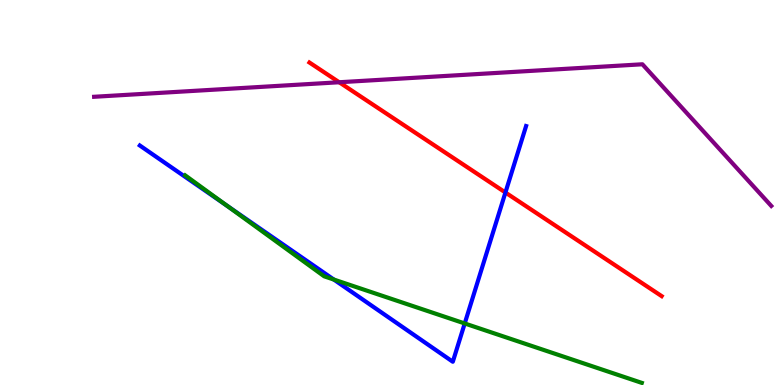[{'lines': ['blue', 'red'], 'intersections': [{'x': 6.52, 'y': 5.0}]}, {'lines': ['green', 'red'], 'intersections': []}, {'lines': ['purple', 'red'], 'intersections': [{'x': 4.38, 'y': 7.86}]}, {'lines': ['blue', 'green'], 'intersections': [{'x': 2.93, 'y': 4.65}, {'x': 4.31, 'y': 2.74}, {'x': 6.0, 'y': 1.6}]}, {'lines': ['blue', 'purple'], 'intersections': []}, {'lines': ['green', 'purple'], 'intersections': []}]